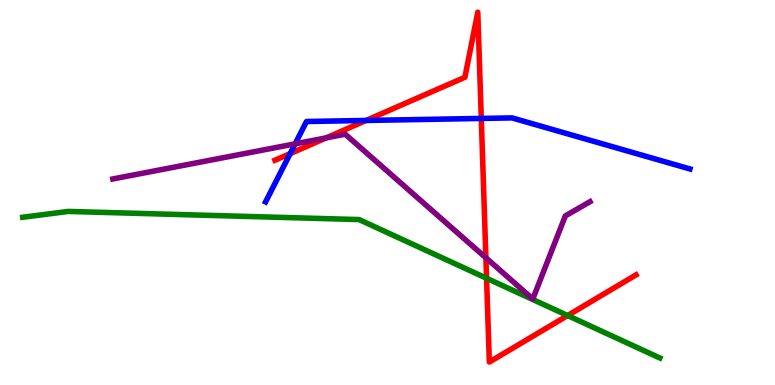[{'lines': ['blue', 'red'], 'intersections': [{'x': 3.74, 'y': 6.01}, {'x': 4.72, 'y': 6.87}, {'x': 6.21, 'y': 6.92}]}, {'lines': ['green', 'red'], 'intersections': [{'x': 6.28, 'y': 2.77}, {'x': 7.32, 'y': 1.8}]}, {'lines': ['purple', 'red'], 'intersections': [{'x': 4.21, 'y': 6.42}, {'x': 6.27, 'y': 3.3}]}, {'lines': ['blue', 'green'], 'intersections': []}, {'lines': ['blue', 'purple'], 'intersections': [{'x': 3.81, 'y': 6.26}]}, {'lines': ['green', 'purple'], 'intersections': []}]